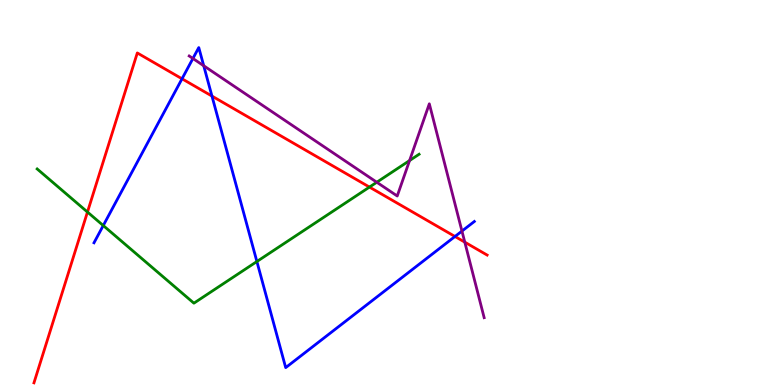[{'lines': ['blue', 'red'], 'intersections': [{'x': 2.35, 'y': 7.95}, {'x': 2.73, 'y': 7.5}, {'x': 5.87, 'y': 3.86}]}, {'lines': ['green', 'red'], 'intersections': [{'x': 1.13, 'y': 4.49}, {'x': 4.77, 'y': 5.14}]}, {'lines': ['purple', 'red'], 'intersections': [{'x': 6.0, 'y': 3.71}]}, {'lines': ['blue', 'green'], 'intersections': [{'x': 1.33, 'y': 4.14}, {'x': 3.31, 'y': 3.21}]}, {'lines': ['blue', 'purple'], 'intersections': [{'x': 2.49, 'y': 8.48}, {'x': 2.63, 'y': 8.29}, {'x': 5.96, 'y': 4.0}]}, {'lines': ['green', 'purple'], 'intersections': [{'x': 4.86, 'y': 5.27}, {'x': 5.28, 'y': 5.83}]}]